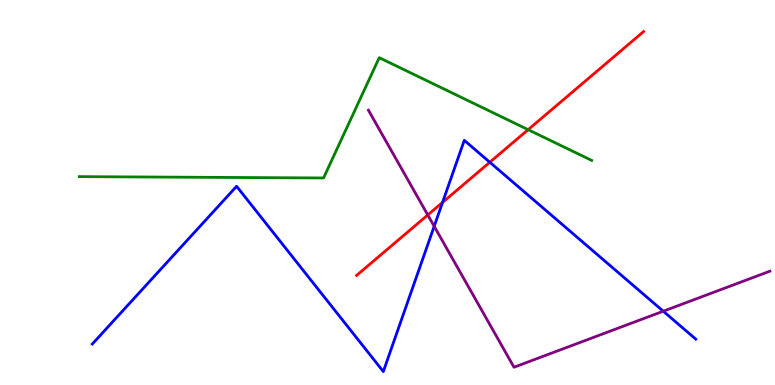[{'lines': ['blue', 'red'], 'intersections': [{'x': 5.71, 'y': 4.74}, {'x': 6.32, 'y': 5.79}]}, {'lines': ['green', 'red'], 'intersections': [{'x': 6.81, 'y': 6.63}]}, {'lines': ['purple', 'red'], 'intersections': [{'x': 5.52, 'y': 4.42}]}, {'lines': ['blue', 'green'], 'intersections': []}, {'lines': ['blue', 'purple'], 'intersections': [{'x': 5.6, 'y': 4.12}, {'x': 8.56, 'y': 1.92}]}, {'lines': ['green', 'purple'], 'intersections': []}]